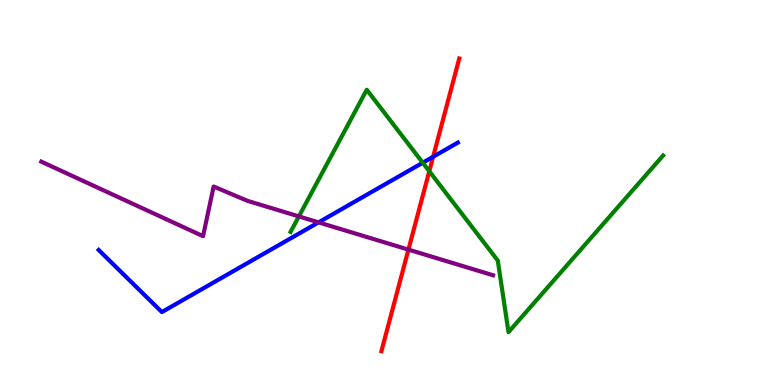[{'lines': ['blue', 'red'], 'intersections': [{'x': 5.59, 'y': 5.93}]}, {'lines': ['green', 'red'], 'intersections': [{'x': 5.54, 'y': 5.55}]}, {'lines': ['purple', 'red'], 'intersections': [{'x': 5.27, 'y': 3.52}]}, {'lines': ['blue', 'green'], 'intersections': [{'x': 5.45, 'y': 5.77}]}, {'lines': ['blue', 'purple'], 'intersections': [{'x': 4.11, 'y': 4.22}]}, {'lines': ['green', 'purple'], 'intersections': [{'x': 3.86, 'y': 4.38}]}]